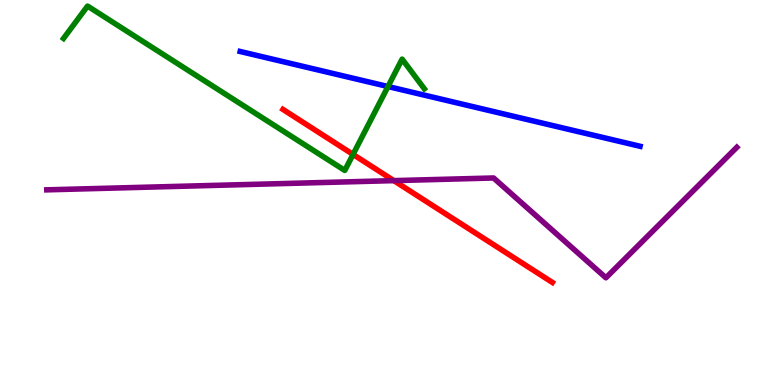[{'lines': ['blue', 'red'], 'intersections': []}, {'lines': ['green', 'red'], 'intersections': [{'x': 4.56, 'y': 5.99}]}, {'lines': ['purple', 'red'], 'intersections': [{'x': 5.08, 'y': 5.31}]}, {'lines': ['blue', 'green'], 'intersections': [{'x': 5.01, 'y': 7.75}]}, {'lines': ['blue', 'purple'], 'intersections': []}, {'lines': ['green', 'purple'], 'intersections': []}]